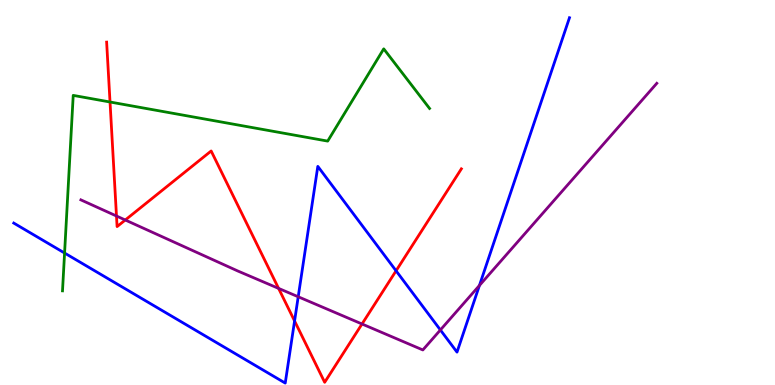[{'lines': ['blue', 'red'], 'intersections': [{'x': 3.8, 'y': 1.66}, {'x': 5.11, 'y': 2.97}]}, {'lines': ['green', 'red'], 'intersections': [{'x': 1.42, 'y': 7.35}]}, {'lines': ['purple', 'red'], 'intersections': [{'x': 1.5, 'y': 4.39}, {'x': 1.62, 'y': 4.29}, {'x': 3.59, 'y': 2.51}, {'x': 4.67, 'y': 1.58}]}, {'lines': ['blue', 'green'], 'intersections': [{'x': 0.833, 'y': 3.43}]}, {'lines': ['blue', 'purple'], 'intersections': [{'x': 3.85, 'y': 2.29}, {'x': 5.68, 'y': 1.43}, {'x': 6.19, 'y': 2.59}]}, {'lines': ['green', 'purple'], 'intersections': []}]